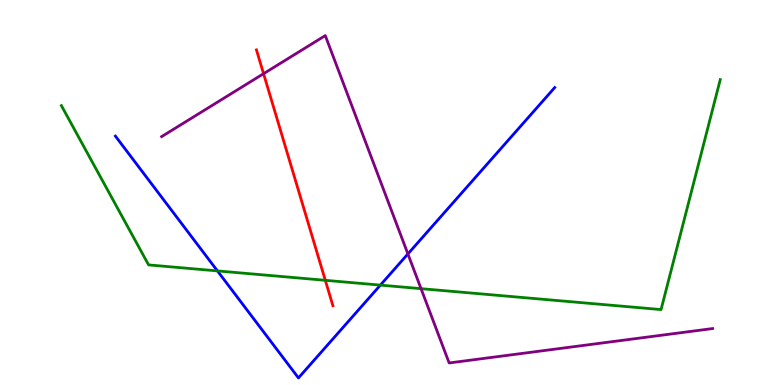[{'lines': ['blue', 'red'], 'intersections': []}, {'lines': ['green', 'red'], 'intersections': [{'x': 4.2, 'y': 2.72}]}, {'lines': ['purple', 'red'], 'intersections': [{'x': 3.4, 'y': 8.09}]}, {'lines': ['blue', 'green'], 'intersections': [{'x': 2.81, 'y': 2.96}, {'x': 4.91, 'y': 2.59}]}, {'lines': ['blue', 'purple'], 'intersections': [{'x': 5.26, 'y': 3.4}]}, {'lines': ['green', 'purple'], 'intersections': [{'x': 5.43, 'y': 2.5}]}]